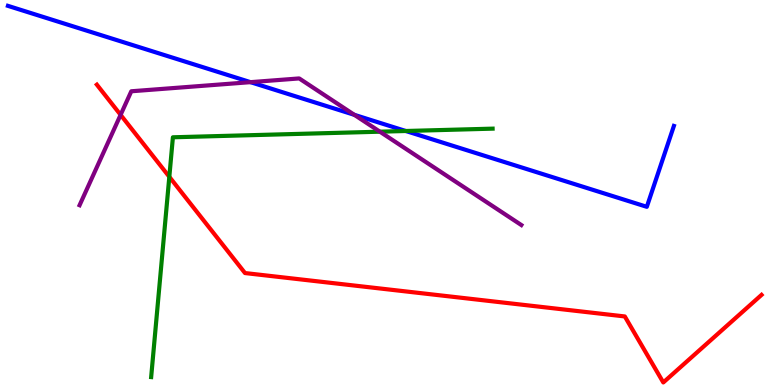[{'lines': ['blue', 'red'], 'intersections': []}, {'lines': ['green', 'red'], 'intersections': [{'x': 2.18, 'y': 5.41}]}, {'lines': ['purple', 'red'], 'intersections': [{'x': 1.56, 'y': 7.02}]}, {'lines': ['blue', 'green'], 'intersections': [{'x': 5.24, 'y': 6.6}]}, {'lines': ['blue', 'purple'], 'intersections': [{'x': 3.23, 'y': 7.87}, {'x': 4.57, 'y': 7.02}]}, {'lines': ['green', 'purple'], 'intersections': [{'x': 4.9, 'y': 6.58}]}]